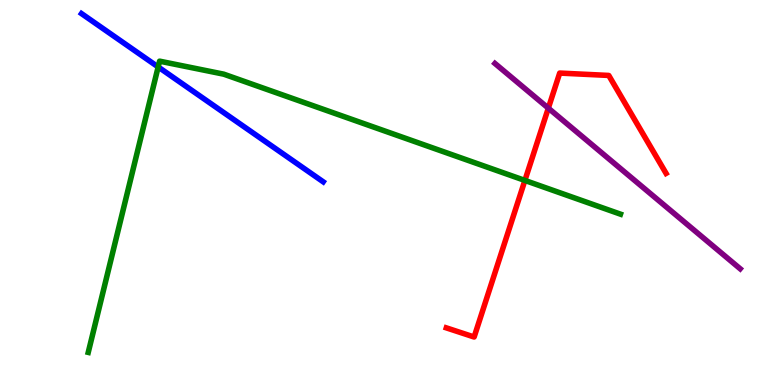[{'lines': ['blue', 'red'], 'intersections': []}, {'lines': ['green', 'red'], 'intersections': [{'x': 6.77, 'y': 5.31}]}, {'lines': ['purple', 'red'], 'intersections': [{'x': 7.08, 'y': 7.19}]}, {'lines': ['blue', 'green'], 'intersections': [{'x': 2.04, 'y': 8.26}]}, {'lines': ['blue', 'purple'], 'intersections': []}, {'lines': ['green', 'purple'], 'intersections': []}]